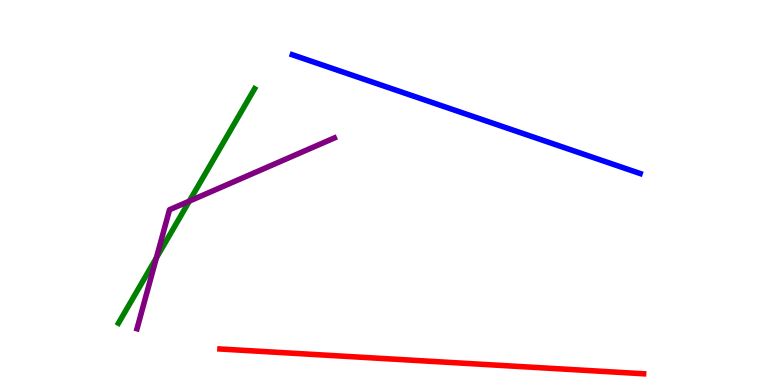[{'lines': ['blue', 'red'], 'intersections': []}, {'lines': ['green', 'red'], 'intersections': []}, {'lines': ['purple', 'red'], 'intersections': []}, {'lines': ['blue', 'green'], 'intersections': []}, {'lines': ['blue', 'purple'], 'intersections': []}, {'lines': ['green', 'purple'], 'intersections': [{'x': 2.02, 'y': 3.3}, {'x': 2.44, 'y': 4.78}]}]